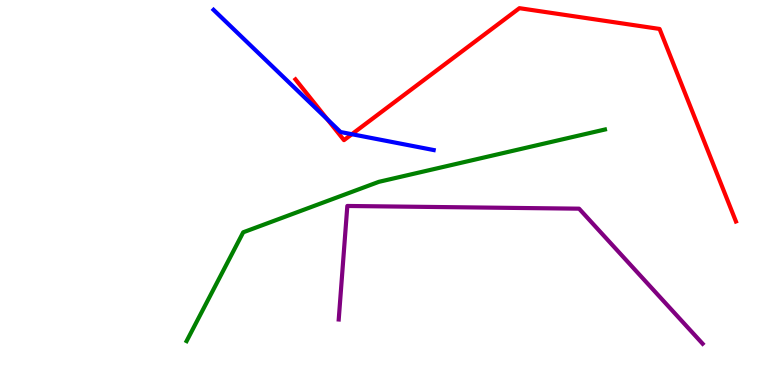[{'lines': ['blue', 'red'], 'intersections': [{'x': 4.22, 'y': 6.9}, {'x': 4.54, 'y': 6.51}]}, {'lines': ['green', 'red'], 'intersections': []}, {'lines': ['purple', 'red'], 'intersections': []}, {'lines': ['blue', 'green'], 'intersections': []}, {'lines': ['blue', 'purple'], 'intersections': []}, {'lines': ['green', 'purple'], 'intersections': []}]